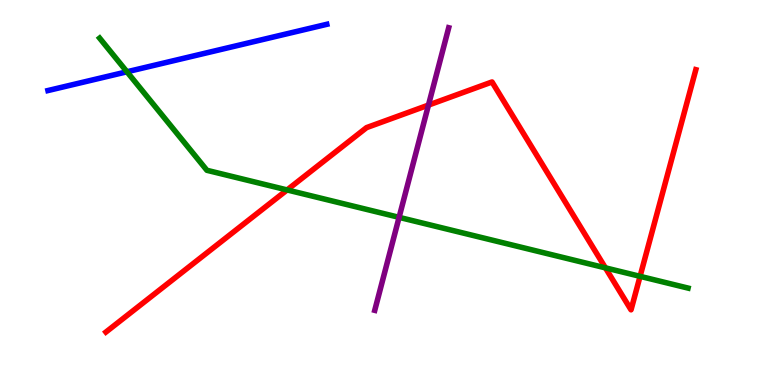[{'lines': ['blue', 'red'], 'intersections': []}, {'lines': ['green', 'red'], 'intersections': [{'x': 3.7, 'y': 5.07}, {'x': 7.81, 'y': 3.04}, {'x': 8.26, 'y': 2.82}]}, {'lines': ['purple', 'red'], 'intersections': [{'x': 5.53, 'y': 7.27}]}, {'lines': ['blue', 'green'], 'intersections': [{'x': 1.64, 'y': 8.14}]}, {'lines': ['blue', 'purple'], 'intersections': []}, {'lines': ['green', 'purple'], 'intersections': [{'x': 5.15, 'y': 4.35}]}]